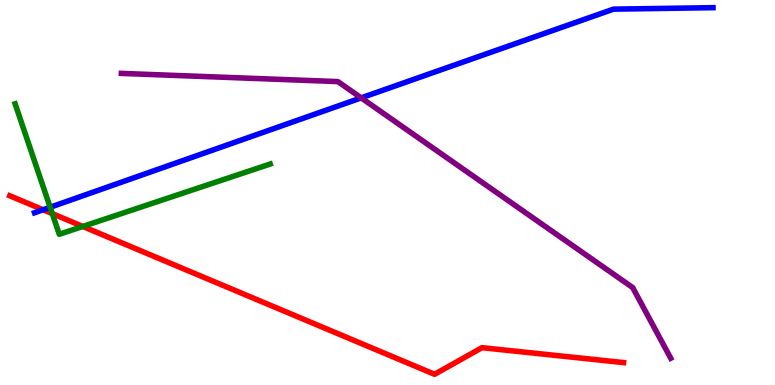[{'lines': ['blue', 'red'], 'intersections': [{'x': 0.556, 'y': 4.55}]}, {'lines': ['green', 'red'], 'intersections': [{'x': 0.675, 'y': 4.45}, {'x': 1.07, 'y': 4.12}]}, {'lines': ['purple', 'red'], 'intersections': []}, {'lines': ['blue', 'green'], 'intersections': [{'x': 0.647, 'y': 4.62}]}, {'lines': ['blue', 'purple'], 'intersections': [{'x': 4.66, 'y': 7.46}]}, {'lines': ['green', 'purple'], 'intersections': []}]